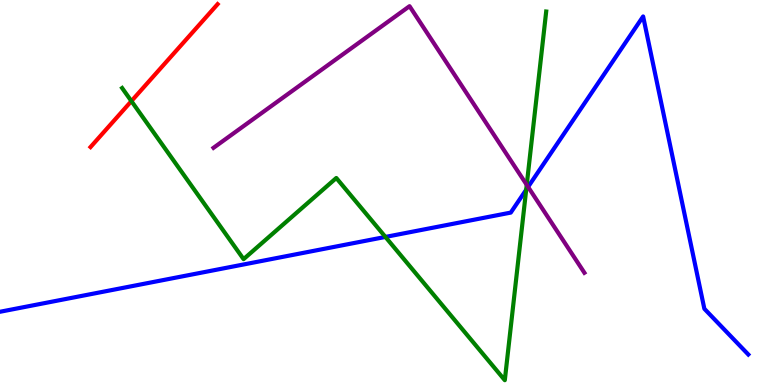[{'lines': ['blue', 'red'], 'intersections': []}, {'lines': ['green', 'red'], 'intersections': [{'x': 1.7, 'y': 7.37}]}, {'lines': ['purple', 'red'], 'intersections': []}, {'lines': ['blue', 'green'], 'intersections': [{'x': 4.97, 'y': 3.85}, {'x': 6.79, 'y': 5.07}]}, {'lines': ['blue', 'purple'], 'intersections': [{'x': 6.81, 'y': 5.14}]}, {'lines': ['green', 'purple'], 'intersections': [{'x': 6.8, 'y': 5.2}]}]